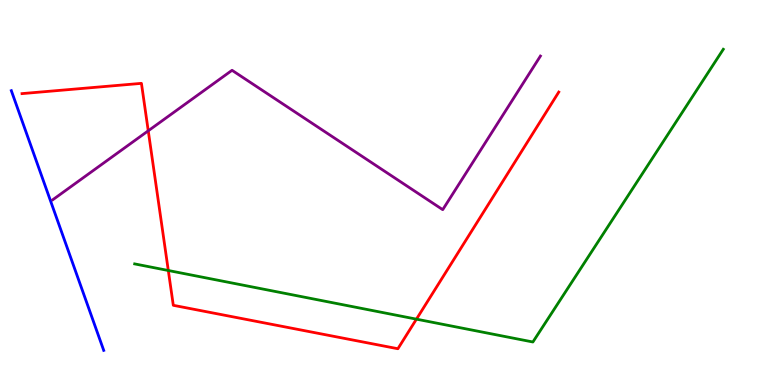[{'lines': ['blue', 'red'], 'intersections': []}, {'lines': ['green', 'red'], 'intersections': [{'x': 2.17, 'y': 2.97}, {'x': 5.37, 'y': 1.71}]}, {'lines': ['purple', 'red'], 'intersections': [{'x': 1.91, 'y': 6.6}]}, {'lines': ['blue', 'green'], 'intersections': []}, {'lines': ['blue', 'purple'], 'intersections': []}, {'lines': ['green', 'purple'], 'intersections': []}]